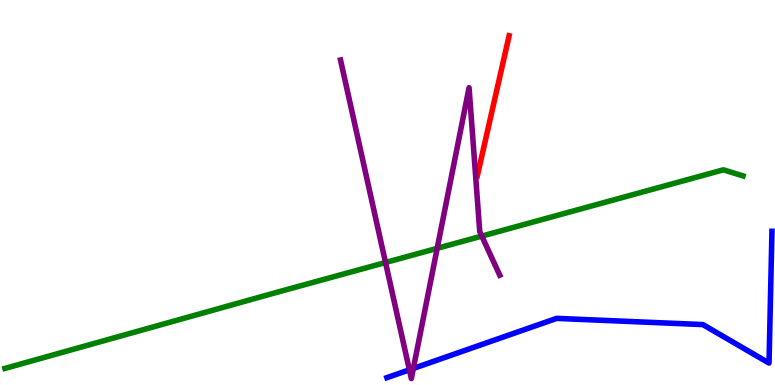[{'lines': ['blue', 'red'], 'intersections': []}, {'lines': ['green', 'red'], 'intersections': []}, {'lines': ['purple', 'red'], 'intersections': []}, {'lines': ['blue', 'green'], 'intersections': []}, {'lines': ['blue', 'purple'], 'intersections': [{'x': 5.28, 'y': 0.394}, {'x': 5.33, 'y': 0.43}]}, {'lines': ['green', 'purple'], 'intersections': [{'x': 4.97, 'y': 3.18}, {'x': 5.64, 'y': 3.55}, {'x': 6.22, 'y': 3.87}]}]